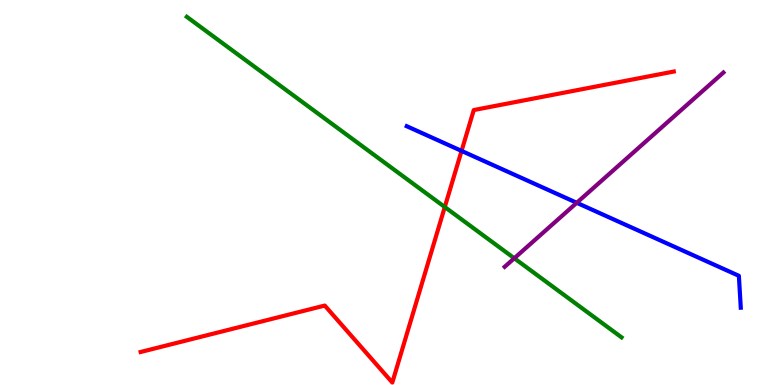[{'lines': ['blue', 'red'], 'intersections': [{'x': 5.96, 'y': 6.08}]}, {'lines': ['green', 'red'], 'intersections': [{'x': 5.74, 'y': 4.62}]}, {'lines': ['purple', 'red'], 'intersections': []}, {'lines': ['blue', 'green'], 'intersections': []}, {'lines': ['blue', 'purple'], 'intersections': [{'x': 7.44, 'y': 4.73}]}, {'lines': ['green', 'purple'], 'intersections': [{'x': 6.64, 'y': 3.29}]}]